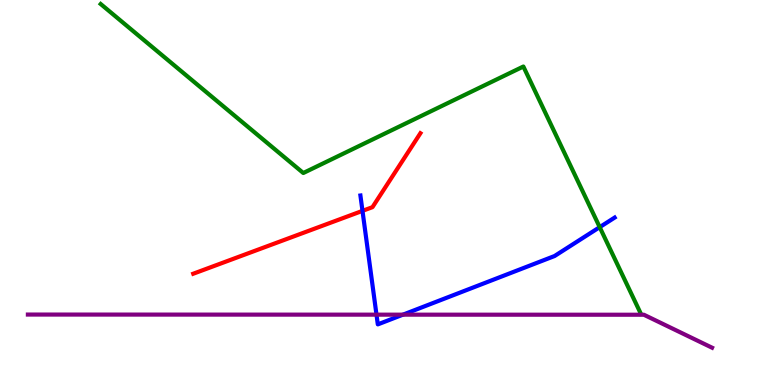[{'lines': ['blue', 'red'], 'intersections': [{'x': 4.68, 'y': 4.52}]}, {'lines': ['green', 'red'], 'intersections': []}, {'lines': ['purple', 'red'], 'intersections': []}, {'lines': ['blue', 'green'], 'intersections': [{'x': 7.74, 'y': 4.1}]}, {'lines': ['blue', 'purple'], 'intersections': [{'x': 4.86, 'y': 1.83}, {'x': 5.2, 'y': 1.83}]}, {'lines': ['green', 'purple'], 'intersections': []}]